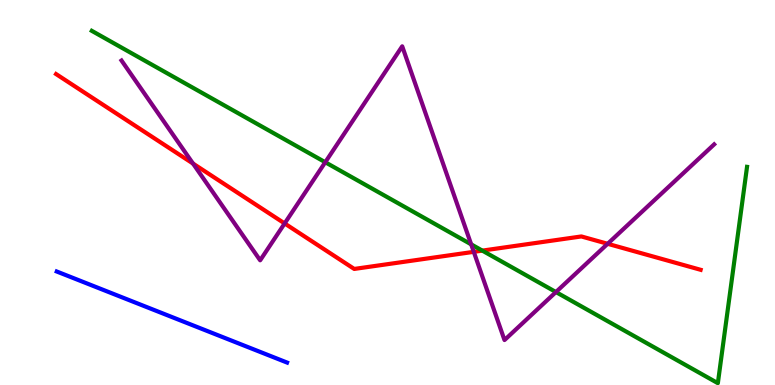[{'lines': ['blue', 'red'], 'intersections': []}, {'lines': ['green', 'red'], 'intersections': [{'x': 6.22, 'y': 3.49}]}, {'lines': ['purple', 'red'], 'intersections': [{'x': 2.49, 'y': 5.75}, {'x': 3.67, 'y': 4.2}, {'x': 6.11, 'y': 3.46}, {'x': 7.84, 'y': 3.67}]}, {'lines': ['blue', 'green'], 'intersections': []}, {'lines': ['blue', 'purple'], 'intersections': []}, {'lines': ['green', 'purple'], 'intersections': [{'x': 4.2, 'y': 5.79}, {'x': 6.08, 'y': 3.65}, {'x': 7.17, 'y': 2.41}]}]